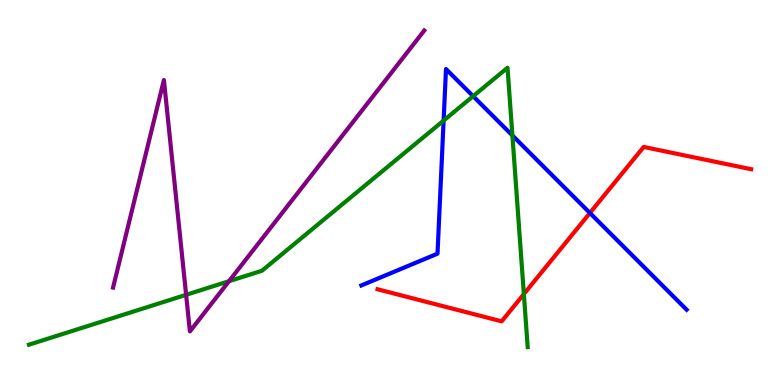[{'lines': ['blue', 'red'], 'intersections': [{'x': 7.61, 'y': 4.47}]}, {'lines': ['green', 'red'], 'intersections': [{'x': 6.76, 'y': 2.36}]}, {'lines': ['purple', 'red'], 'intersections': []}, {'lines': ['blue', 'green'], 'intersections': [{'x': 5.72, 'y': 6.87}, {'x': 6.1, 'y': 7.5}, {'x': 6.61, 'y': 6.48}]}, {'lines': ['blue', 'purple'], 'intersections': []}, {'lines': ['green', 'purple'], 'intersections': [{'x': 2.4, 'y': 2.34}, {'x': 2.95, 'y': 2.7}]}]